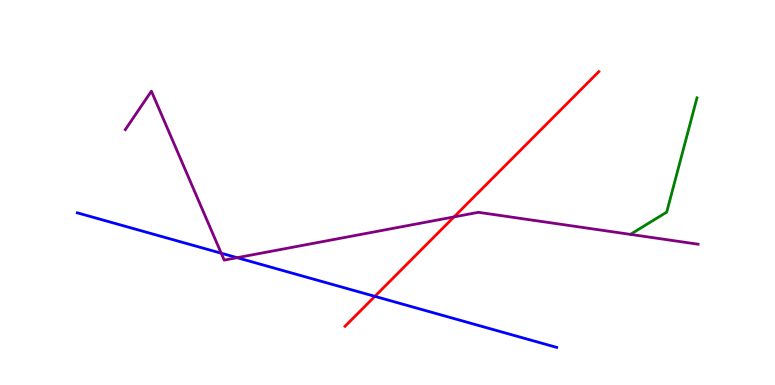[{'lines': ['blue', 'red'], 'intersections': [{'x': 4.84, 'y': 2.3}]}, {'lines': ['green', 'red'], 'intersections': []}, {'lines': ['purple', 'red'], 'intersections': [{'x': 5.86, 'y': 4.37}]}, {'lines': ['blue', 'green'], 'intersections': []}, {'lines': ['blue', 'purple'], 'intersections': [{'x': 2.85, 'y': 3.42}, {'x': 3.06, 'y': 3.31}]}, {'lines': ['green', 'purple'], 'intersections': []}]